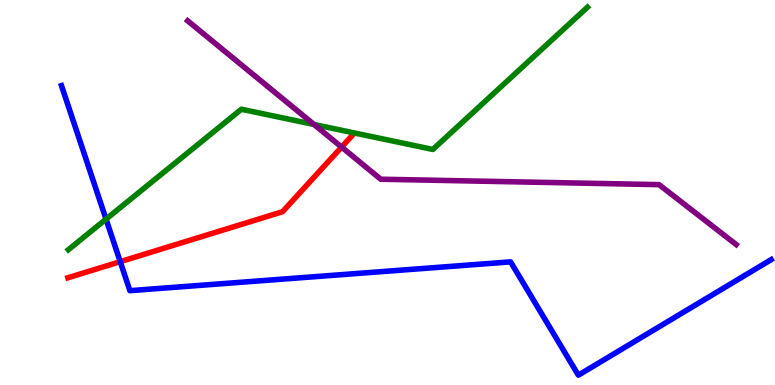[{'lines': ['blue', 'red'], 'intersections': [{'x': 1.55, 'y': 3.2}]}, {'lines': ['green', 'red'], 'intersections': []}, {'lines': ['purple', 'red'], 'intersections': [{'x': 4.41, 'y': 6.18}]}, {'lines': ['blue', 'green'], 'intersections': [{'x': 1.37, 'y': 4.31}]}, {'lines': ['blue', 'purple'], 'intersections': []}, {'lines': ['green', 'purple'], 'intersections': [{'x': 4.05, 'y': 6.77}]}]